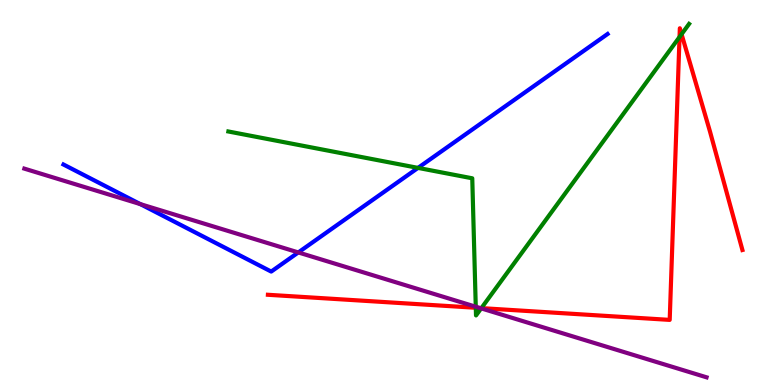[{'lines': ['blue', 'red'], 'intersections': []}, {'lines': ['green', 'red'], 'intersections': [{'x': 6.14, 'y': 2.01}, {'x': 6.21, 'y': 2.0}, {'x': 8.77, 'y': 9.04}, {'x': 8.79, 'y': 9.11}]}, {'lines': ['purple', 'red'], 'intersections': [{'x': 6.19, 'y': 2.0}]}, {'lines': ['blue', 'green'], 'intersections': [{'x': 5.39, 'y': 5.64}]}, {'lines': ['blue', 'purple'], 'intersections': [{'x': 1.81, 'y': 4.7}, {'x': 3.85, 'y': 3.44}]}, {'lines': ['green', 'purple'], 'intersections': [{'x': 6.14, 'y': 2.03}, {'x': 6.21, 'y': 1.99}]}]